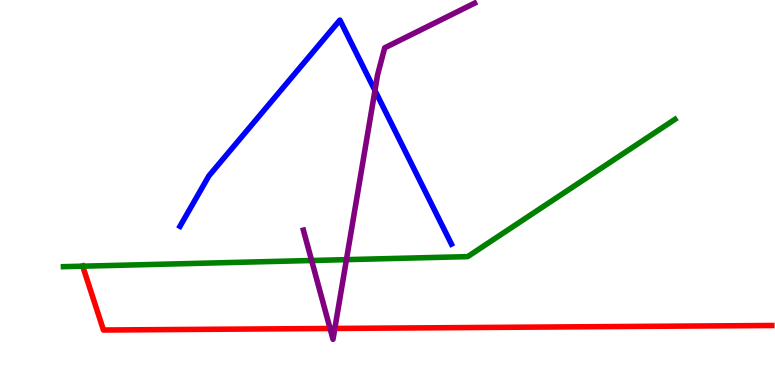[{'lines': ['blue', 'red'], 'intersections': []}, {'lines': ['green', 'red'], 'intersections': [{'x': 1.07, 'y': 3.09}]}, {'lines': ['purple', 'red'], 'intersections': [{'x': 4.26, 'y': 1.47}, {'x': 4.32, 'y': 1.47}]}, {'lines': ['blue', 'green'], 'intersections': []}, {'lines': ['blue', 'purple'], 'intersections': [{'x': 4.84, 'y': 7.65}]}, {'lines': ['green', 'purple'], 'intersections': [{'x': 4.02, 'y': 3.23}, {'x': 4.47, 'y': 3.26}]}]